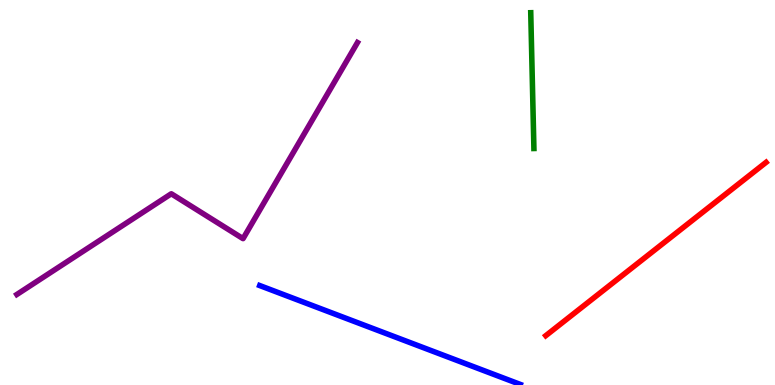[{'lines': ['blue', 'red'], 'intersections': []}, {'lines': ['green', 'red'], 'intersections': []}, {'lines': ['purple', 'red'], 'intersections': []}, {'lines': ['blue', 'green'], 'intersections': []}, {'lines': ['blue', 'purple'], 'intersections': []}, {'lines': ['green', 'purple'], 'intersections': []}]